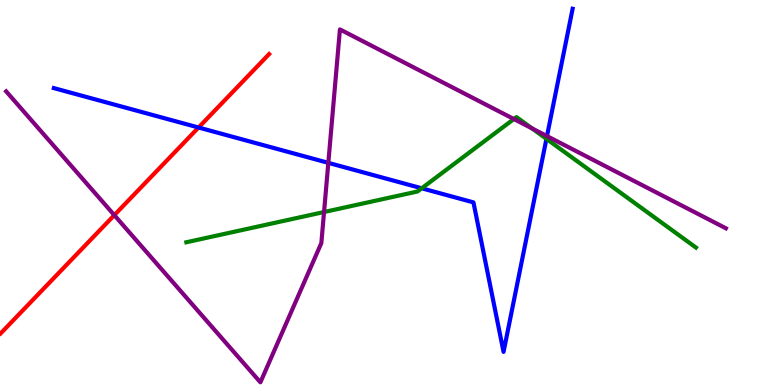[{'lines': ['blue', 'red'], 'intersections': [{'x': 2.56, 'y': 6.69}]}, {'lines': ['green', 'red'], 'intersections': []}, {'lines': ['purple', 'red'], 'intersections': [{'x': 1.48, 'y': 4.41}]}, {'lines': ['blue', 'green'], 'intersections': [{'x': 5.44, 'y': 5.11}, {'x': 7.05, 'y': 6.39}]}, {'lines': ['blue', 'purple'], 'intersections': [{'x': 4.24, 'y': 5.77}, {'x': 7.06, 'y': 6.46}]}, {'lines': ['green', 'purple'], 'intersections': [{'x': 4.18, 'y': 4.49}, {'x': 6.63, 'y': 6.91}, {'x': 6.86, 'y': 6.67}]}]